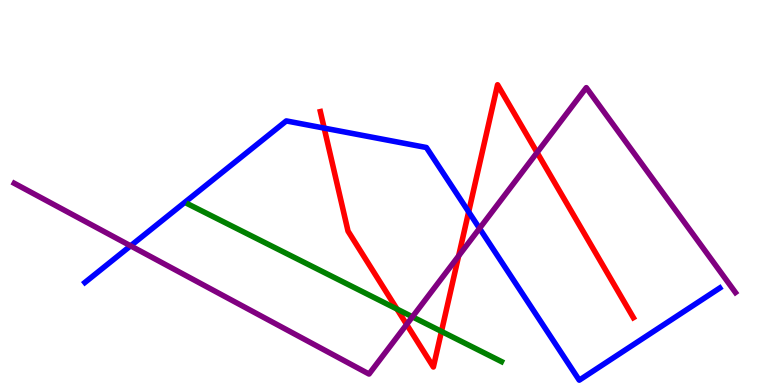[{'lines': ['blue', 'red'], 'intersections': [{'x': 4.18, 'y': 6.67}, {'x': 6.05, 'y': 4.5}]}, {'lines': ['green', 'red'], 'intersections': [{'x': 5.12, 'y': 1.97}, {'x': 5.7, 'y': 1.39}]}, {'lines': ['purple', 'red'], 'intersections': [{'x': 5.25, 'y': 1.57}, {'x': 5.92, 'y': 3.35}, {'x': 6.93, 'y': 6.04}]}, {'lines': ['blue', 'green'], 'intersections': []}, {'lines': ['blue', 'purple'], 'intersections': [{'x': 1.69, 'y': 3.61}, {'x': 6.19, 'y': 4.07}]}, {'lines': ['green', 'purple'], 'intersections': [{'x': 5.32, 'y': 1.77}]}]